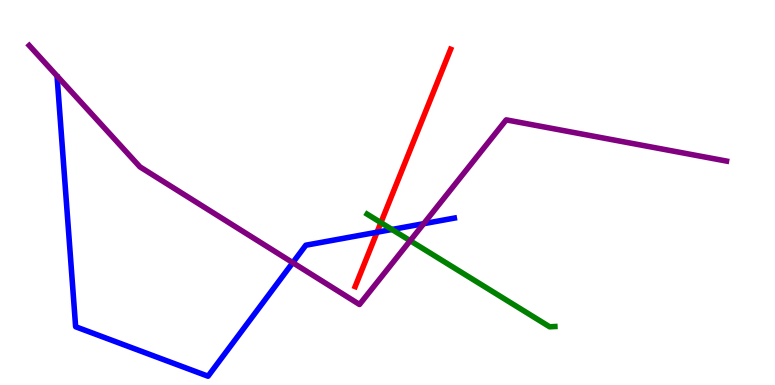[{'lines': ['blue', 'red'], 'intersections': [{'x': 4.87, 'y': 3.97}]}, {'lines': ['green', 'red'], 'intersections': [{'x': 4.91, 'y': 4.22}]}, {'lines': ['purple', 'red'], 'intersections': []}, {'lines': ['blue', 'green'], 'intersections': [{'x': 5.06, 'y': 4.04}]}, {'lines': ['blue', 'purple'], 'intersections': [{'x': 3.78, 'y': 3.18}, {'x': 5.47, 'y': 4.19}]}, {'lines': ['green', 'purple'], 'intersections': [{'x': 5.29, 'y': 3.75}]}]